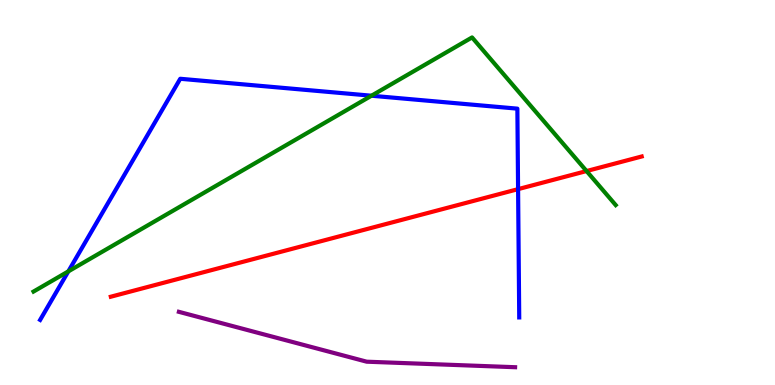[{'lines': ['blue', 'red'], 'intersections': [{'x': 6.68, 'y': 5.09}]}, {'lines': ['green', 'red'], 'intersections': [{'x': 7.57, 'y': 5.56}]}, {'lines': ['purple', 'red'], 'intersections': []}, {'lines': ['blue', 'green'], 'intersections': [{'x': 0.882, 'y': 2.95}, {'x': 4.79, 'y': 7.51}]}, {'lines': ['blue', 'purple'], 'intersections': []}, {'lines': ['green', 'purple'], 'intersections': []}]